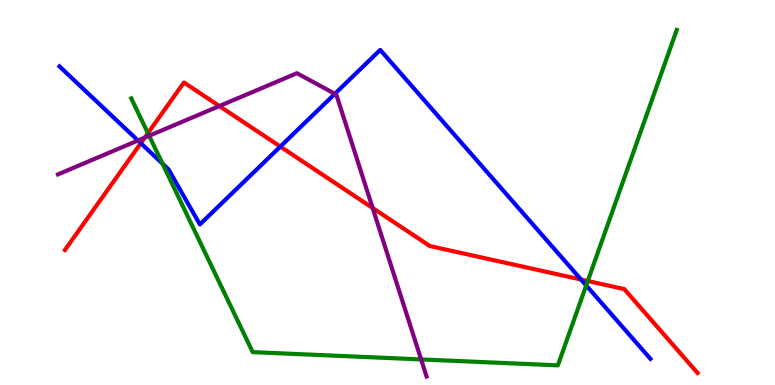[{'lines': ['blue', 'red'], 'intersections': [{'x': 1.82, 'y': 6.28}, {'x': 3.62, 'y': 6.19}, {'x': 7.5, 'y': 2.74}]}, {'lines': ['green', 'red'], 'intersections': [{'x': 1.91, 'y': 6.54}, {'x': 7.58, 'y': 2.7}]}, {'lines': ['purple', 'red'], 'intersections': [{'x': 1.87, 'y': 6.43}, {'x': 2.83, 'y': 7.25}, {'x': 4.81, 'y': 4.6}]}, {'lines': ['blue', 'green'], 'intersections': [{'x': 2.1, 'y': 5.75}, {'x': 7.56, 'y': 2.59}]}, {'lines': ['blue', 'purple'], 'intersections': [{'x': 1.78, 'y': 6.35}, {'x': 4.32, 'y': 7.56}]}, {'lines': ['green', 'purple'], 'intersections': [{'x': 1.92, 'y': 6.47}, {'x': 5.43, 'y': 0.664}]}]